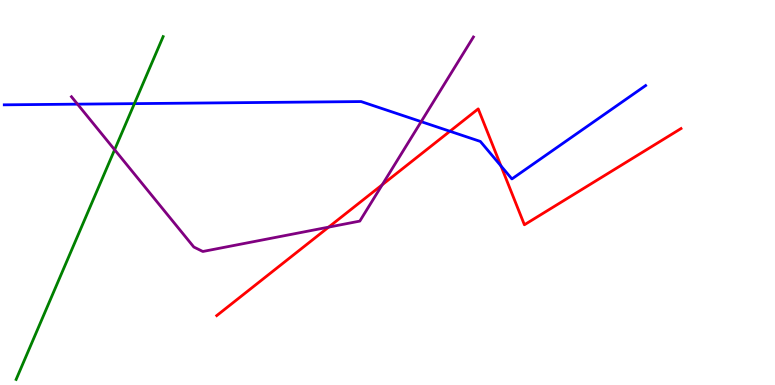[{'lines': ['blue', 'red'], 'intersections': [{'x': 5.81, 'y': 6.59}, {'x': 6.46, 'y': 5.69}]}, {'lines': ['green', 'red'], 'intersections': []}, {'lines': ['purple', 'red'], 'intersections': [{'x': 4.24, 'y': 4.1}, {'x': 4.93, 'y': 5.2}]}, {'lines': ['blue', 'green'], 'intersections': [{'x': 1.73, 'y': 7.31}]}, {'lines': ['blue', 'purple'], 'intersections': [{'x': 1.0, 'y': 7.29}, {'x': 5.43, 'y': 6.84}]}, {'lines': ['green', 'purple'], 'intersections': [{'x': 1.48, 'y': 6.11}]}]